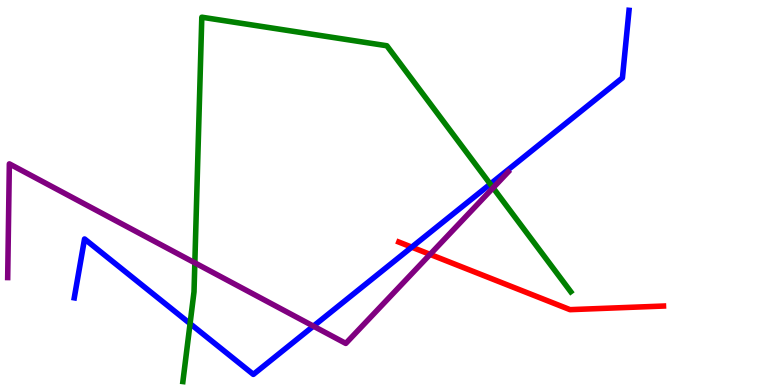[{'lines': ['blue', 'red'], 'intersections': [{'x': 5.31, 'y': 3.58}]}, {'lines': ['green', 'red'], 'intersections': []}, {'lines': ['purple', 'red'], 'intersections': [{'x': 5.55, 'y': 3.39}]}, {'lines': ['blue', 'green'], 'intersections': [{'x': 2.45, 'y': 1.59}, {'x': 6.33, 'y': 5.22}]}, {'lines': ['blue', 'purple'], 'intersections': [{'x': 4.04, 'y': 1.53}]}, {'lines': ['green', 'purple'], 'intersections': [{'x': 2.51, 'y': 3.17}, {'x': 6.36, 'y': 5.12}]}]